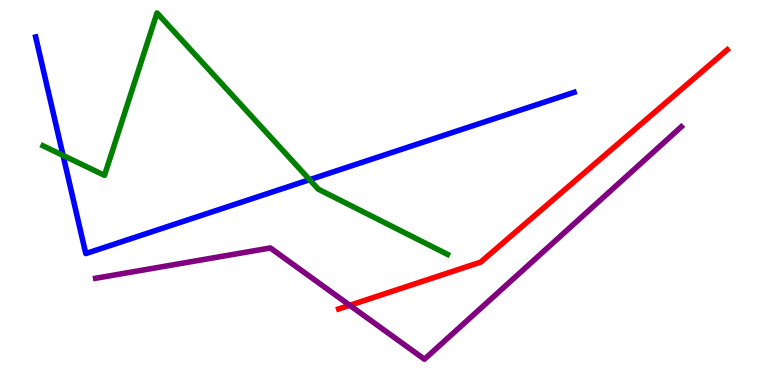[{'lines': ['blue', 'red'], 'intersections': []}, {'lines': ['green', 'red'], 'intersections': []}, {'lines': ['purple', 'red'], 'intersections': [{'x': 4.51, 'y': 2.07}]}, {'lines': ['blue', 'green'], 'intersections': [{'x': 0.814, 'y': 5.96}, {'x': 3.99, 'y': 5.33}]}, {'lines': ['blue', 'purple'], 'intersections': []}, {'lines': ['green', 'purple'], 'intersections': []}]